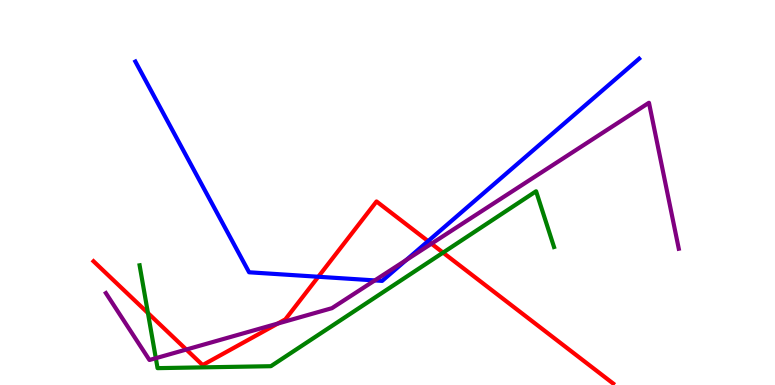[{'lines': ['blue', 'red'], 'intersections': [{'x': 4.11, 'y': 2.81}, {'x': 5.52, 'y': 3.74}]}, {'lines': ['green', 'red'], 'intersections': [{'x': 1.91, 'y': 1.87}, {'x': 5.72, 'y': 3.44}]}, {'lines': ['purple', 'red'], 'intersections': [{'x': 2.4, 'y': 0.921}, {'x': 3.58, 'y': 1.6}, {'x': 5.57, 'y': 3.67}]}, {'lines': ['blue', 'green'], 'intersections': []}, {'lines': ['blue', 'purple'], 'intersections': [{'x': 4.84, 'y': 2.72}, {'x': 5.24, 'y': 3.25}]}, {'lines': ['green', 'purple'], 'intersections': [{'x': 2.01, 'y': 0.696}]}]